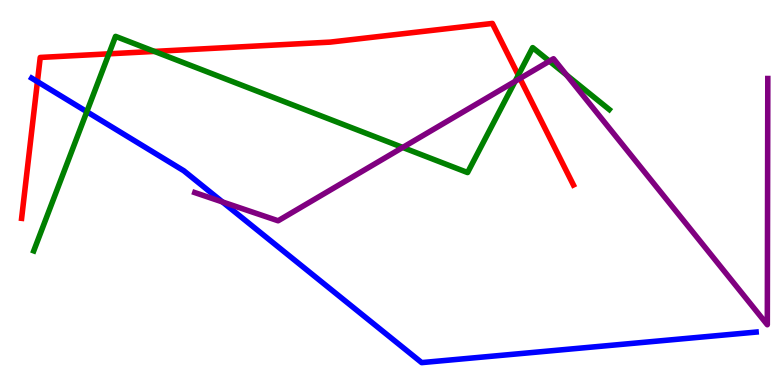[{'lines': ['blue', 'red'], 'intersections': [{'x': 0.483, 'y': 7.88}]}, {'lines': ['green', 'red'], 'intersections': [{'x': 1.41, 'y': 8.6}, {'x': 1.99, 'y': 8.66}, {'x': 6.69, 'y': 8.05}]}, {'lines': ['purple', 'red'], 'intersections': [{'x': 6.71, 'y': 7.96}]}, {'lines': ['blue', 'green'], 'intersections': [{'x': 1.12, 'y': 7.1}]}, {'lines': ['blue', 'purple'], 'intersections': [{'x': 2.87, 'y': 4.75}]}, {'lines': ['green', 'purple'], 'intersections': [{'x': 5.2, 'y': 6.17}, {'x': 6.65, 'y': 7.89}, {'x': 7.09, 'y': 8.41}, {'x': 7.31, 'y': 8.05}]}]